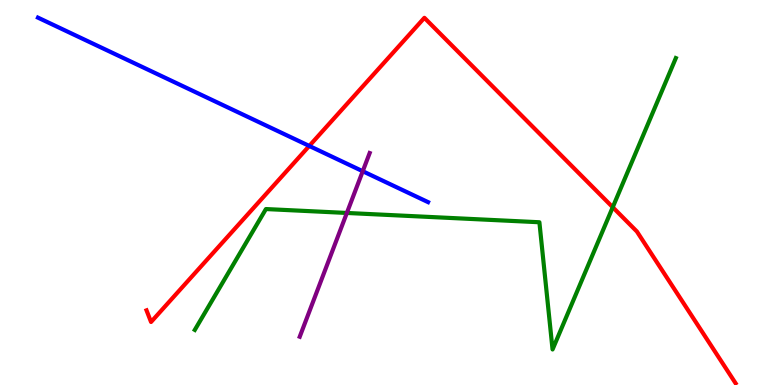[{'lines': ['blue', 'red'], 'intersections': [{'x': 3.99, 'y': 6.21}]}, {'lines': ['green', 'red'], 'intersections': [{'x': 7.91, 'y': 4.62}]}, {'lines': ['purple', 'red'], 'intersections': []}, {'lines': ['blue', 'green'], 'intersections': []}, {'lines': ['blue', 'purple'], 'intersections': [{'x': 4.68, 'y': 5.55}]}, {'lines': ['green', 'purple'], 'intersections': [{'x': 4.48, 'y': 4.47}]}]